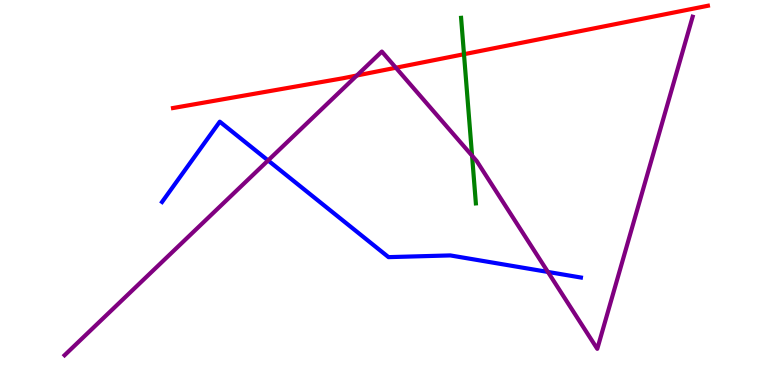[{'lines': ['blue', 'red'], 'intersections': []}, {'lines': ['green', 'red'], 'intersections': [{'x': 5.99, 'y': 8.59}]}, {'lines': ['purple', 'red'], 'intersections': [{'x': 4.6, 'y': 8.04}, {'x': 5.11, 'y': 8.24}]}, {'lines': ['blue', 'green'], 'intersections': []}, {'lines': ['blue', 'purple'], 'intersections': [{'x': 3.46, 'y': 5.83}, {'x': 7.07, 'y': 2.94}]}, {'lines': ['green', 'purple'], 'intersections': [{'x': 6.09, 'y': 5.96}]}]